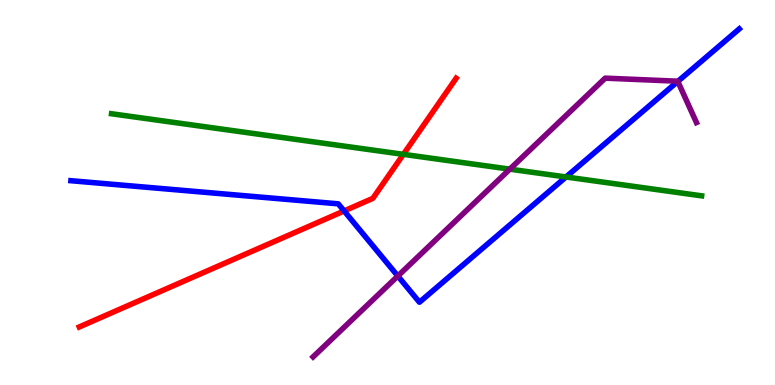[{'lines': ['blue', 'red'], 'intersections': [{'x': 4.44, 'y': 4.52}]}, {'lines': ['green', 'red'], 'intersections': [{'x': 5.2, 'y': 5.99}]}, {'lines': ['purple', 'red'], 'intersections': []}, {'lines': ['blue', 'green'], 'intersections': [{'x': 7.3, 'y': 5.4}]}, {'lines': ['blue', 'purple'], 'intersections': [{'x': 5.13, 'y': 2.83}, {'x': 8.75, 'y': 7.88}]}, {'lines': ['green', 'purple'], 'intersections': [{'x': 6.58, 'y': 5.61}]}]